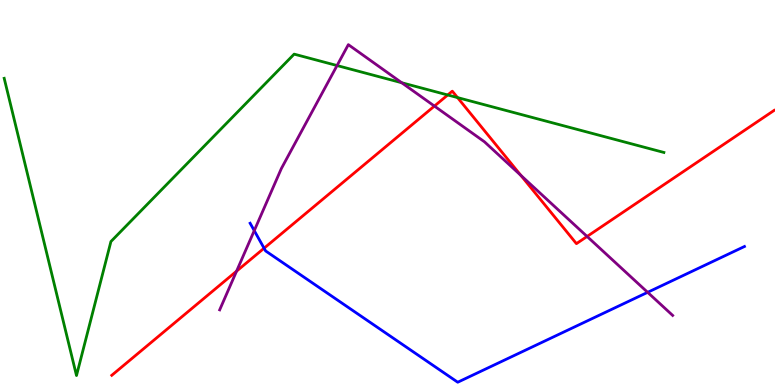[{'lines': ['blue', 'red'], 'intersections': [{'x': 3.41, 'y': 3.55}]}, {'lines': ['green', 'red'], 'intersections': [{'x': 5.78, 'y': 7.53}, {'x': 5.9, 'y': 7.47}]}, {'lines': ['purple', 'red'], 'intersections': [{'x': 3.05, 'y': 2.96}, {'x': 5.61, 'y': 7.24}, {'x': 6.72, 'y': 5.45}, {'x': 7.58, 'y': 3.86}]}, {'lines': ['blue', 'green'], 'intersections': []}, {'lines': ['blue', 'purple'], 'intersections': [{'x': 3.28, 'y': 4.01}, {'x': 8.36, 'y': 2.41}]}, {'lines': ['green', 'purple'], 'intersections': [{'x': 4.35, 'y': 8.3}, {'x': 5.18, 'y': 7.85}]}]